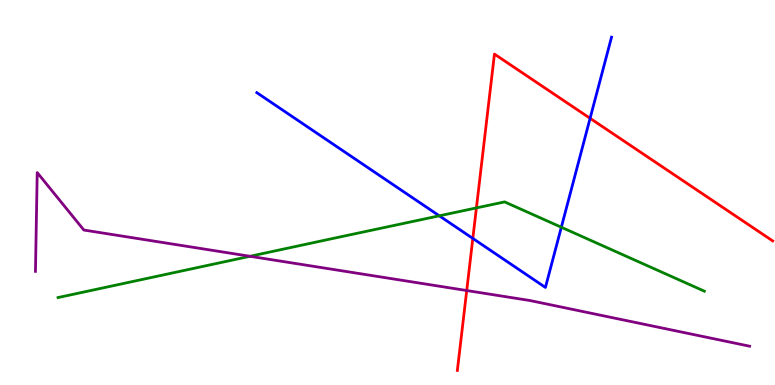[{'lines': ['blue', 'red'], 'intersections': [{'x': 6.1, 'y': 3.81}, {'x': 7.61, 'y': 6.93}]}, {'lines': ['green', 'red'], 'intersections': [{'x': 6.15, 'y': 4.6}]}, {'lines': ['purple', 'red'], 'intersections': [{'x': 6.02, 'y': 2.45}]}, {'lines': ['blue', 'green'], 'intersections': [{'x': 5.67, 'y': 4.39}, {'x': 7.24, 'y': 4.1}]}, {'lines': ['blue', 'purple'], 'intersections': []}, {'lines': ['green', 'purple'], 'intersections': [{'x': 3.23, 'y': 3.34}]}]